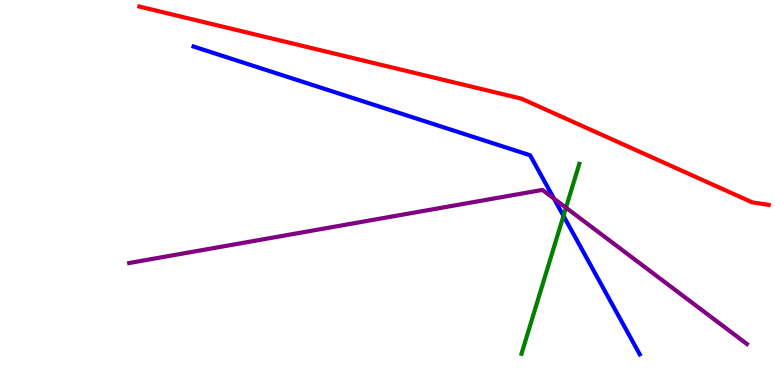[{'lines': ['blue', 'red'], 'intersections': []}, {'lines': ['green', 'red'], 'intersections': []}, {'lines': ['purple', 'red'], 'intersections': []}, {'lines': ['blue', 'green'], 'intersections': [{'x': 7.27, 'y': 4.39}]}, {'lines': ['blue', 'purple'], 'intersections': [{'x': 7.15, 'y': 4.84}]}, {'lines': ['green', 'purple'], 'intersections': [{'x': 7.3, 'y': 4.61}]}]